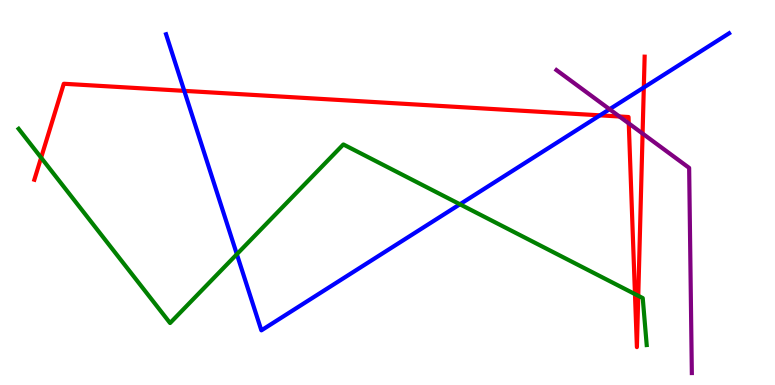[{'lines': ['blue', 'red'], 'intersections': [{'x': 2.38, 'y': 7.64}, {'x': 7.74, 'y': 7.0}, {'x': 8.31, 'y': 7.73}]}, {'lines': ['green', 'red'], 'intersections': [{'x': 0.531, 'y': 5.9}, {'x': 8.19, 'y': 2.36}, {'x': 8.24, 'y': 2.32}]}, {'lines': ['purple', 'red'], 'intersections': [{'x': 7.99, 'y': 6.97}, {'x': 8.11, 'y': 6.8}, {'x': 8.29, 'y': 6.53}]}, {'lines': ['blue', 'green'], 'intersections': [{'x': 3.06, 'y': 3.4}, {'x': 5.93, 'y': 4.69}]}, {'lines': ['blue', 'purple'], 'intersections': [{'x': 7.87, 'y': 7.16}]}, {'lines': ['green', 'purple'], 'intersections': []}]